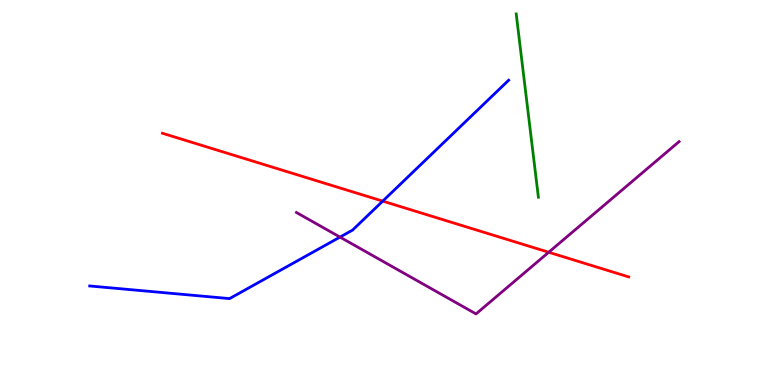[{'lines': ['blue', 'red'], 'intersections': [{'x': 4.94, 'y': 4.78}]}, {'lines': ['green', 'red'], 'intersections': []}, {'lines': ['purple', 'red'], 'intersections': [{'x': 7.08, 'y': 3.45}]}, {'lines': ['blue', 'green'], 'intersections': []}, {'lines': ['blue', 'purple'], 'intersections': [{'x': 4.39, 'y': 3.84}]}, {'lines': ['green', 'purple'], 'intersections': []}]